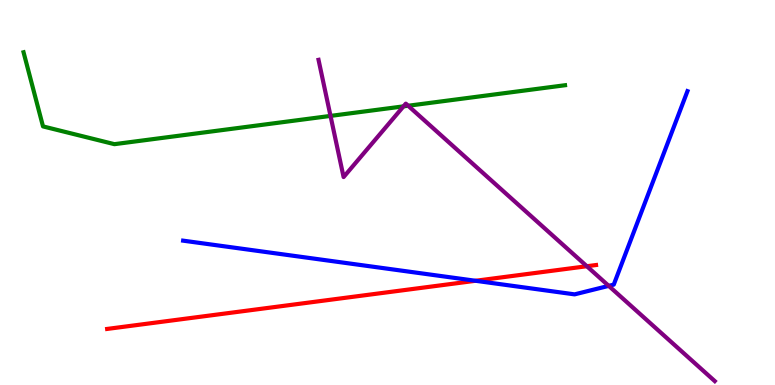[{'lines': ['blue', 'red'], 'intersections': [{'x': 6.14, 'y': 2.71}]}, {'lines': ['green', 'red'], 'intersections': []}, {'lines': ['purple', 'red'], 'intersections': [{'x': 7.57, 'y': 3.08}]}, {'lines': ['blue', 'green'], 'intersections': []}, {'lines': ['blue', 'purple'], 'intersections': [{'x': 7.85, 'y': 2.57}]}, {'lines': ['green', 'purple'], 'intersections': [{'x': 4.26, 'y': 6.99}, {'x': 5.21, 'y': 7.24}, {'x': 5.27, 'y': 7.25}]}]